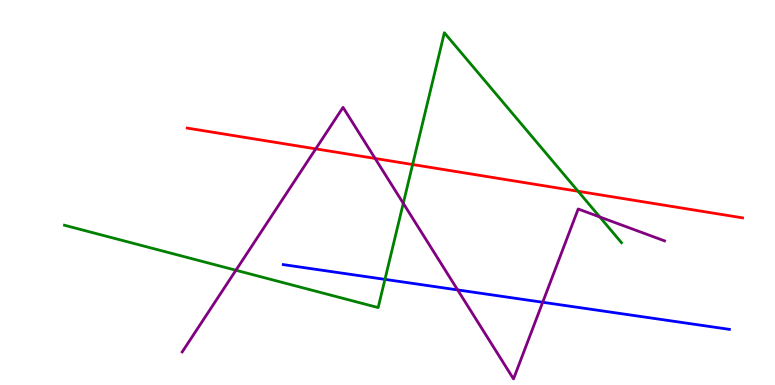[{'lines': ['blue', 'red'], 'intersections': []}, {'lines': ['green', 'red'], 'intersections': [{'x': 5.32, 'y': 5.73}, {'x': 7.46, 'y': 5.03}]}, {'lines': ['purple', 'red'], 'intersections': [{'x': 4.07, 'y': 6.13}, {'x': 4.84, 'y': 5.88}]}, {'lines': ['blue', 'green'], 'intersections': [{'x': 4.97, 'y': 2.74}]}, {'lines': ['blue', 'purple'], 'intersections': [{'x': 5.91, 'y': 2.47}, {'x': 7.0, 'y': 2.15}]}, {'lines': ['green', 'purple'], 'intersections': [{'x': 3.04, 'y': 2.98}, {'x': 5.2, 'y': 4.72}, {'x': 7.74, 'y': 4.36}]}]